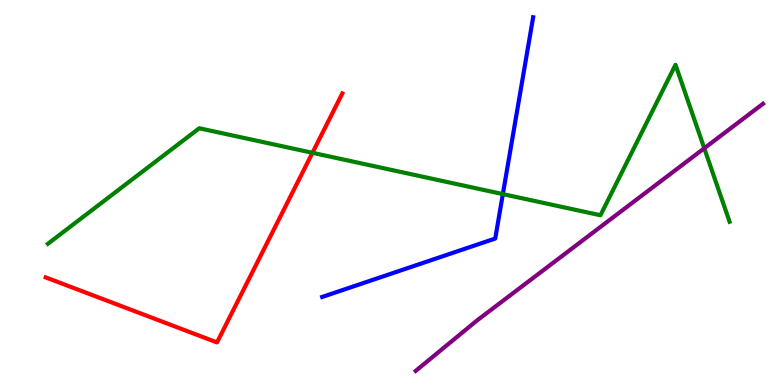[{'lines': ['blue', 'red'], 'intersections': []}, {'lines': ['green', 'red'], 'intersections': [{'x': 4.03, 'y': 6.03}]}, {'lines': ['purple', 'red'], 'intersections': []}, {'lines': ['blue', 'green'], 'intersections': [{'x': 6.49, 'y': 4.96}]}, {'lines': ['blue', 'purple'], 'intersections': []}, {'lines': ['green', 'purple'], 'intersections': [{'x': 9.09, 'y': 6.15}]}]